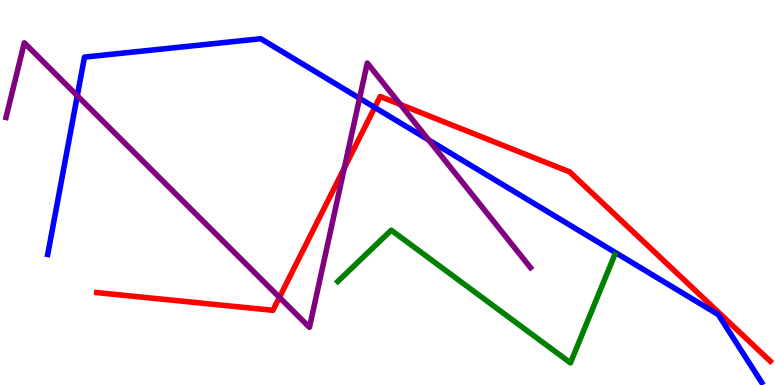[{'lines': ['blue', 'red'], 'intersections': [{'x': 4.84, 'y': 7.21}]}, {'lines': ['green', 'red'], 'intersections': []}, {'lines': ['purple', 'red'], 'intersections': [{'x': 3.61, 'y': 2.28}, {'x': 4.44, 'y': 5.63}, {'x': 5.17, 'y': 7.29}]}, {'lines': ['blue', 'green'], 'intersections': []}, {'lines': ['blue', 'purple'], 'intersections': [{'x': 0.997, 'y': 7.51}, {'x': 4.64, 'y': 7.45}, {'x': 5.53, 'y': 6.37}]}, {'lines': ['green', 'purple'], 'intersections': []}]